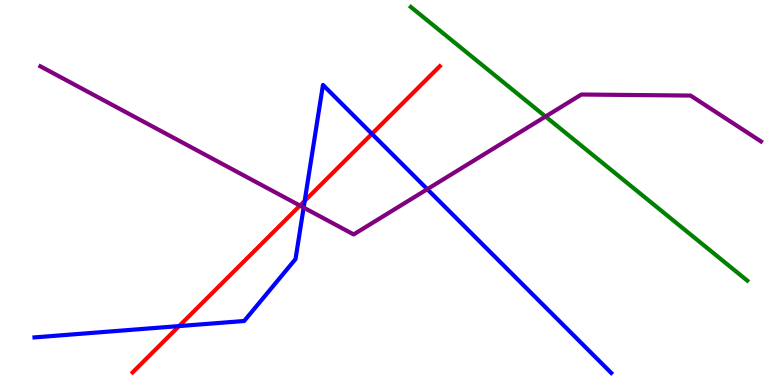[{'lines': ['blue', 'red'], 'intersections': [{'x': 2.31, 'y': 1.53}, {'x': 3.93, 'y': 4.78}, {'x': 4.8, 'y': 6.52}]}, {'lines': ['green', 'red'], 'intersections': []}, {'lines': ['purple', 'red'], 'intersections': [{'x': 3.87, 'y': 4.66}]}, {'lines': ['blue', 'green'], 'intersections': []}, {'lines': ['blue', 'purple'], 'intersections': [{'x': 3.92, 'y': 4.61}, {'x': 5.51, 'y': 5.09}]}, {'lines': ['green', 'purple'], 'intersections': [{'x': 7.04, 'y': 6.97}]}]